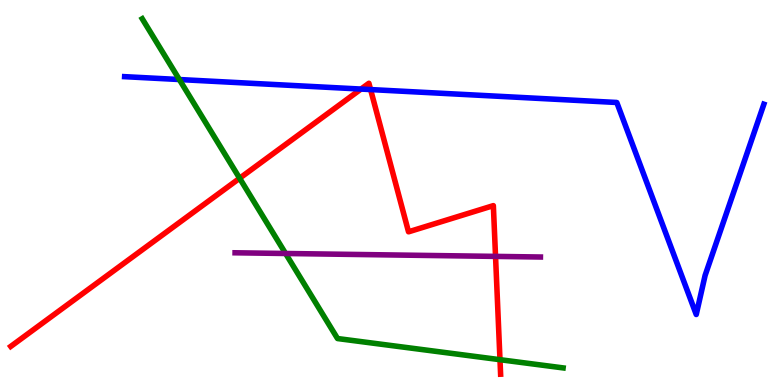[{'lines': ['blue', 'red'], 'intersections': [{'x': 4.66, 'y': 7.69}, {'x': 4.78, 'y': 7.67}]}, {'lines': ['green', 'red'], 'intersections': [{'x': 3.09, 'y': 5.37}, {'x': 6.45, 'y': 0.658}]}, {'lines': ['purple', 'red'], 'intersections': [{'x': 6.39, 'y': 3.34}]}, {'lines': ['blue', 'green'], 'intersections': [{'x': 2.31, 'y': 7.93}]}, {'lines': ['blue', 'purple'], 'intersections': []}, {'lines': ['green', 'purple'], 'intersections': [{'x': 3.68, 'y': 3.42}]}]